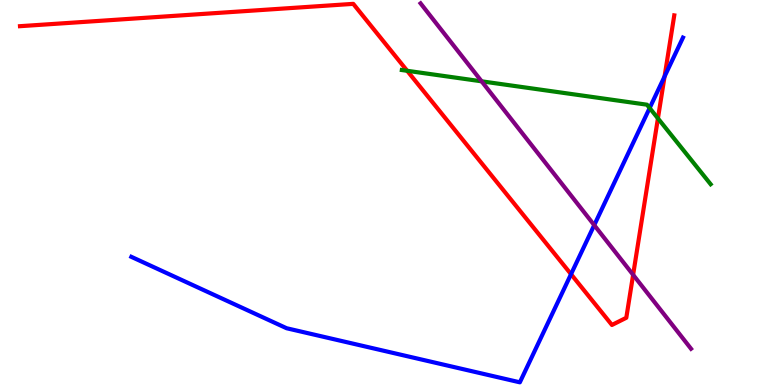[{'lines': ['blue', 'red'], 'intersections': [{'x': 7.37, 'y': 2.88}, {'x': 8.58, 'y': 8.01}]}, {'lines': ['green', 'red'], 'intersections': [{'x': 5.25, 'y': 8.16}, {'x': 8.49, 'y': 6.93}]}, {'lines': ['purple', 'red'], 'intersections': [{'x': 8.17, 'y': 2.86}]}, {'lines': ['blue', 'green'], 'intersections': [{'x': 8.38, 'y': 7.19}]}, {'lines': ['blue', 'purple'], 'intersections': [{'x': 7.67, 'y': 4.15}]}, {'lines': ['green', 'purple'], 'intersections': [{'x': 6.21, 'y': 7.89}]}]